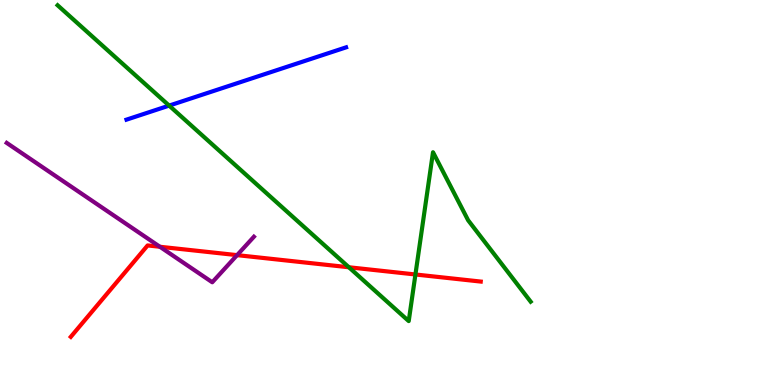[{'lines': ['blue', 'red'], 'intersections': []}, {'lines': ['green', 'red'], 'intersections': [{'x': 4.5, 'y': 3.06}, {'x': 5.36, 'y': 2.87}]}, {'lines': ['purple', 'red'], 'intersections': [{'x': 2.06, 'y': 3.59}, {'x': 3.06, 'y': 3.37}]}, {'lines': ['blue', 'green'], 'intersections': [{'x': 2.18, 'y': 7.26}]}, {'lines': ['blue', 'purple'], 'intersections': []}, {'lines': ['green', 'purple'], 'intersections': []}]